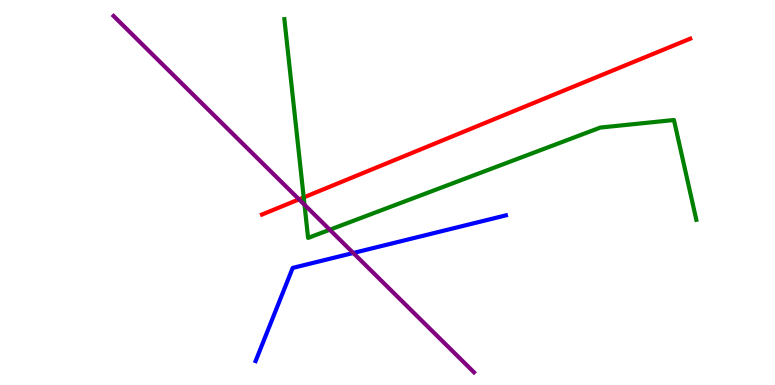[{'lines': ['blue', 'red'], 'intersections': []}, {'lines': ['green', 'red'], 'intersections': [{'x': 3.92, 'y': 4.87}]}, {'lines': ['purple', 'red'], 'intersections': [{'x': 3.86, 'y': 4.82}]}, {'lines': ['blue', 'green'], 'intersections': []}, {'lines': ['blue', 'purple'], 'intersections': [{'x': 4.56, 'y': 3.43}]}, {'lines': ['green', 'purple'], 'intersections': [{'x': 3.93, 'y': 4.68}, {'x': 4.26, 'y': 4.03}]}]